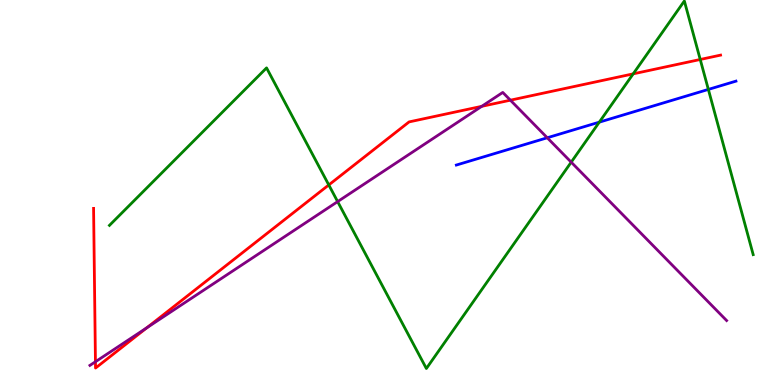[{'lines': ['blue', 'red'], 'intersections': []}, {'lines': ['green', 'red'], 'intersections': [{'x': 4.24, 'y': 5.2}, {'x': 8.17, 'y': 8.08}, {'x': 9.04, 'y': 8.46}]}, {'lines': ['purple', 'red'], 'intersections': [{'x': 1.23, 'y': 0.604}, {'x': 1.9, 'y': 1.49}, {'x': 6.22, 'y': 7.24}, {'x': 6.59, 'y': 7.4}]}, {'lines': ['blue', 'green'], 'intersections': [{'x': 7.73, 'y': 6.83}, {'x': 9.14, 'y': 7.68}]}, {'lines': ['blue', 'purple'], 'intersections': [{'x': 7.06, 'y': 6.42}]}, {'lines': ['green', 'purple'], 'intersections': [{'x': 4.36, 'y': 4.76}, {'x': 7.37, 'y': 5.79}]}]